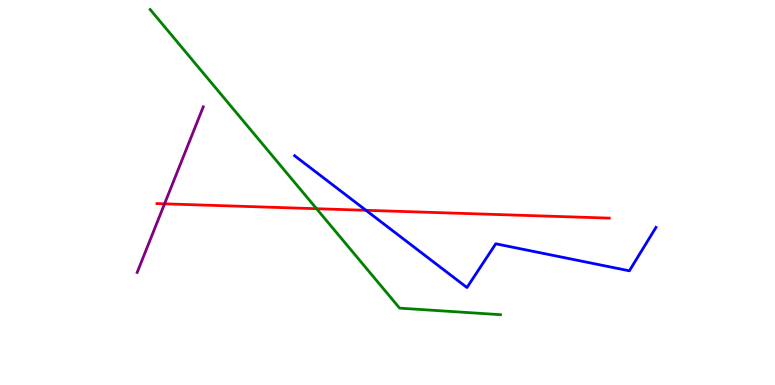[{'lines': ['blue', 'red'], 'intersections': [{'x': 4.72, 'y': 4.54}]}, {'lines': ['green', 'red'], 'intersections': [{'x': 4.08, 'y': 4.58}]}, {'lines': ['purple', 'red'], 'intersections': [{'x': 2.12, 'y': 4.71}]}, {'lines': ['blue', 'green'], 'intersections': []}, {'lines': ['blue', 'purple'], 'intersections': []}, {'lines': ['green', 'purple'], 'intersections': []}]